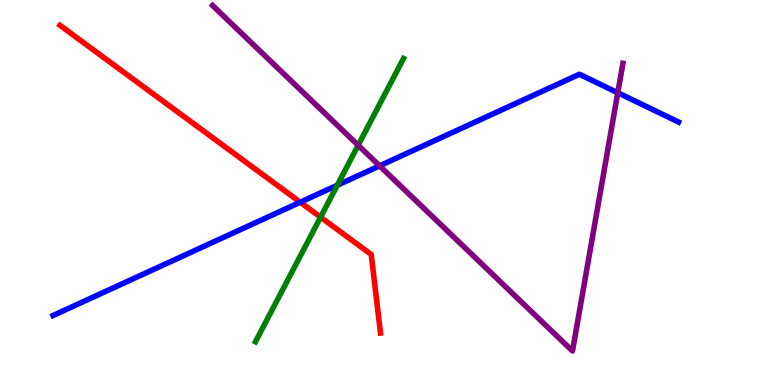[{'lines': ['blue', 'red'], 'intersections': [{'x': 3.87, 'y': 4.75}]}, {'lines': ['green', 'red'], 'intersections': [{'x': 4.14, 'y': 4.36}]}, {'lines': ['purple', 'red'], 'intersections': []}, {'lines': ['blue', 'green'], 'intersections': [{'x': 4.35, 'y': 5.19}]}, {'lines': ['blue', 'purple'], 'intersections': [{'x': 4.9, 'y': 5.69}, {'x': 7.97, 'y': 7.59}]}, {'lines': ['green', 'purple'], 'intersections': [{'x': 4.62, 'y': 6.23}]}]